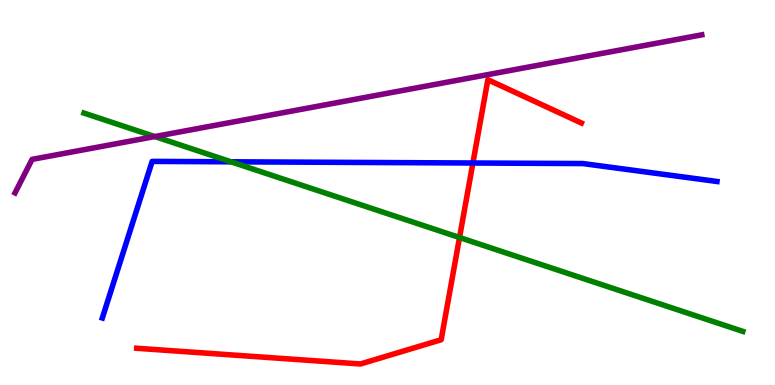[{'lines': ['blue', 'red'], 'intersections': [{'x': 6.1, 'y': 5.77}]}, {'lines': ['green', 'red'], 'intersections': [{'x': 5.93, 'y': 3.83}]}, {'lines': ['purple', 'red'], 'intersections': []}, {'lines': ['blue', 'green'], 'intersections': [{'x': 2.98, 'y': 5.8}]}, {'lines': ['blue', 'purple'], 'intersections': []}, {'lines': ['green', 'purple'], 'intersections': [{'x': 2.0, 'y': 6.45}]}]